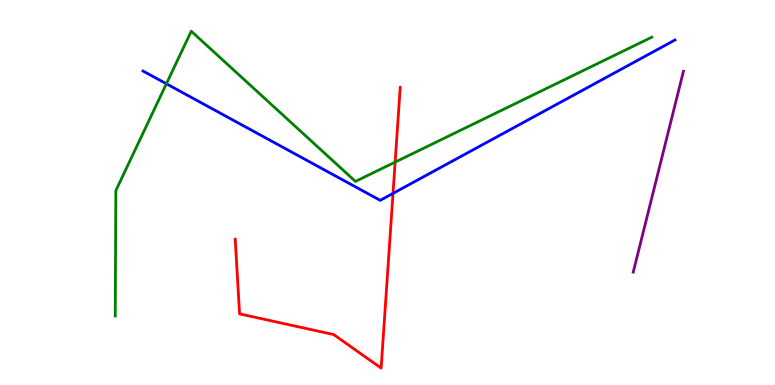[{'lines': ['blue', 'red'], 'intersections': [{'x': 5.07, 'y': 4.98}]}, {'lines': ['green', 'red'], 'intersections': [{'x': 5.1, 'y': 5.79}]}, {'lines': ['purple', 'red'], 'intersections': []}, {'lines': ['blue', 'green'], 'intersections': [{'x': 2.15, 'y': 7.82}]}, {'lines': ['blue', 'purple'], 'intersections': []}, {'lines': ['green', 'purple'], 'intersections': []}]